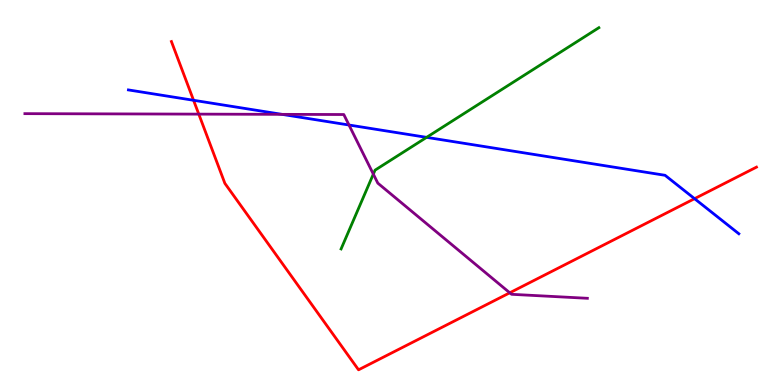[{'lines': ['blue', 'red'], 'intersections': [{'x': 2.5, 'y': 7.4}, {'x': 8.96, 'y': 4.84}]}, {'lines': ['green', 'red'], 'intersections': []}, {'lines': ['purple', 'red'], 'intersections': [{'x': 2.56, 'y': 7.04}, {'x': 6.58, 'y': 2.39}]}, {'lines': ['blue', 'green'], 'intersections': [{'x': 5.5, 'y': 6.43}]}, {'lines': ['blue', 'purple'], 'intersections': [{'x': 3.64, 'y': 7.03}, {'x': 4.5, 'y': 6.75}]}, {'lines': ['green', 'purple'], 'intersections': [{'x': 4.82, 'y': 5.48}]}]